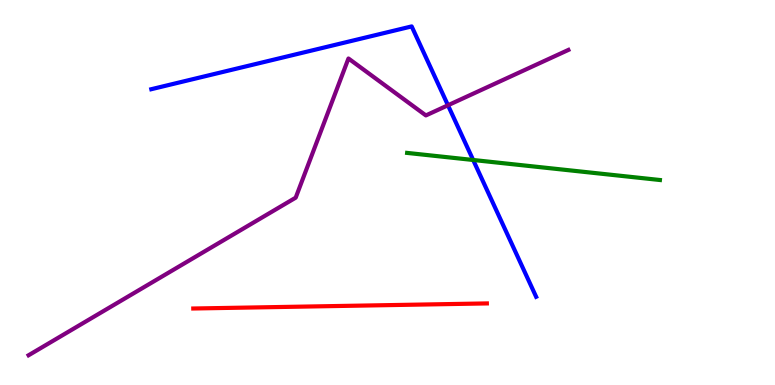[{'lines': ['blue', 'red'], 'intersections': []}, {'lines': ['green', 'red'], 'intersections': []}, {'lines': ['purple', 'red'], 'intersections': []}, {'lines': ['blue', 'green'], 'intersections': [{'x': 6.11, 'y': 5.84}]}, {'lines': ['blue', 'purple'], 'intersections': [{'x': 5.78, 'y': 7.27}]}, {'lines': ['green', 'purple'], 'intersections': []}]